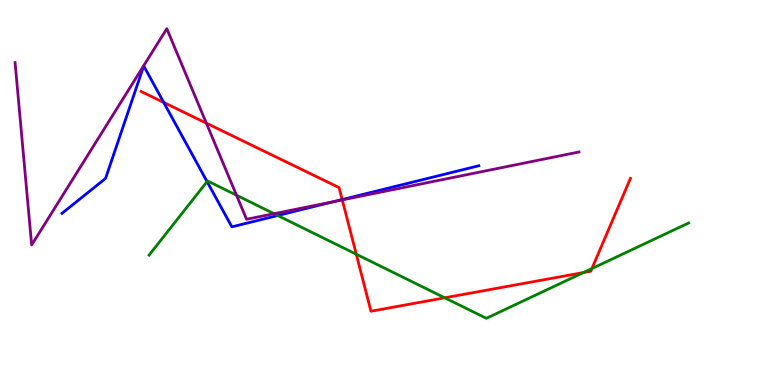[{'lines': ['blue', 'red'], 'intersections': [{'x': 2.11, 'y': 7.34}, {'x': 4.42, 'y': 4.82}]}, {'lines': ['green', 'red'], 'intersections': [{'x': 4.6, 'y': 3.4}, {'x': 5.74, 'y': 2.26}, {'x': 7.53, 'y': 2.92}, {'x': 7.64, 'y': 3.02}]}, {'lines': ['purple', 'red'], 'intersections': [{'x': 2.66, 'y': 6.8}, {'x': 4.42, 'y': 4.81}]}, {'lines': ['blue', 'green'], 'intersections': [{'x': 2.67, 'y': 5.28}, {'x': 3.58, 'y': 4.4}]}, {'lines': ['blue', 'purple'], 'intersections': [{'x': 4.31, 'y': 4.77}]}, {'lines': ['green', 'purple'], 'intersections': [{'x': 3.05, 'y': 4.93}, {'x': 3.54, 'y': 4.45}]}]